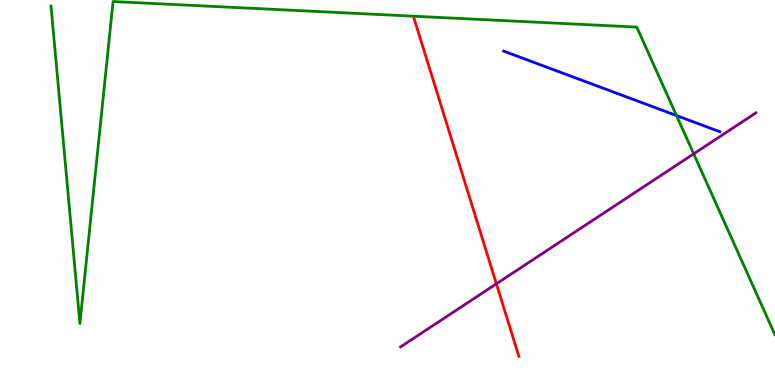[{'lines': ['blue', 'red'], 'intersections': []}, {'lines': ['green', 'red'], 'intersections': []}, {'lines': ['purple', 'red'], 'intersections': [{'x': 6.4, 'y': 2.63}]}, {'lines': ['blue', 'green'], 'intersections': [{'x': 8.73, 'y': 7.0}]}, {'lines': ['blue', 'purple'], 'intersections': []}, {'lines': ['green', 'purple'], 'intersections': [{'x': 8.95, 'y': 6.0}]}]